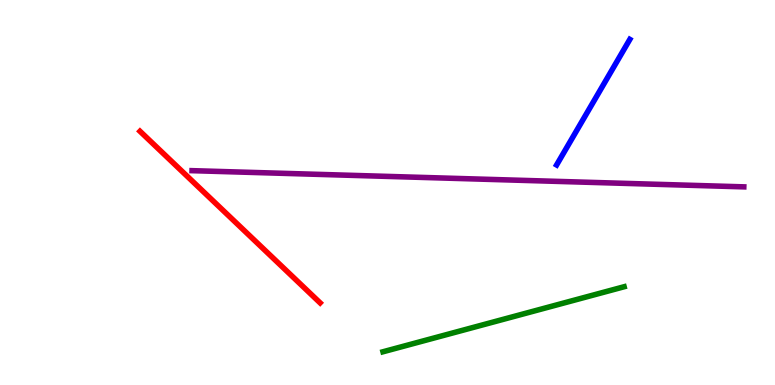[{'lines': ['blue', 'red'], 'intersections': []}, {'lines': ['green', 'red'], 'intersections': []}, {'lines': ['purple', 'red'], 'intersections': []}, {'lines': ['blue', 'green'], 'intersections': []}, {'lines': ['blue', 'purple'], 'intersections': []}, {'lines': ['green', 'purple'], 'intersections': []}]